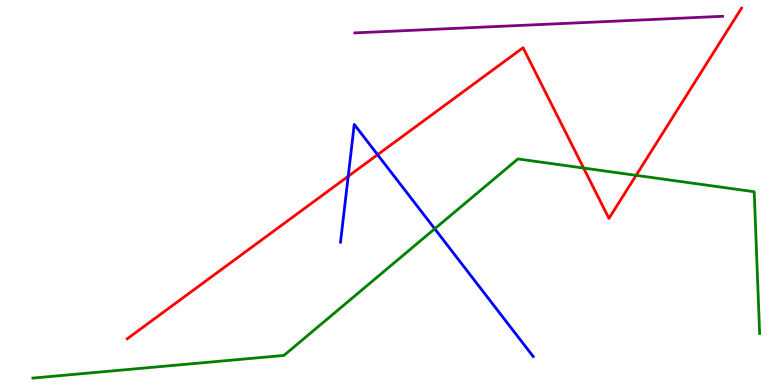[{'lines': ['blue', 'red'], 'intersections': [{'x': 4.49, 'y': 5.42}, {'x': 4.87, 'y': 5.98}]}, {'lines': ['green', 'red'], 'intersections': [{'x': 7.53, 'y': 5.63}, {'x': 8.21, 'y': 5.45}]}, {'lines': ['purple', 'red'], 'intersections': []}, {'lines': ['blue', 'green'], 'intersections': [{'x': 5.61, 'y': 4.06}]}, {'lines': ['blue', 'purple'], 'intersections': []}, {'lines': ['green', 'purple'], 'intersections': []}]